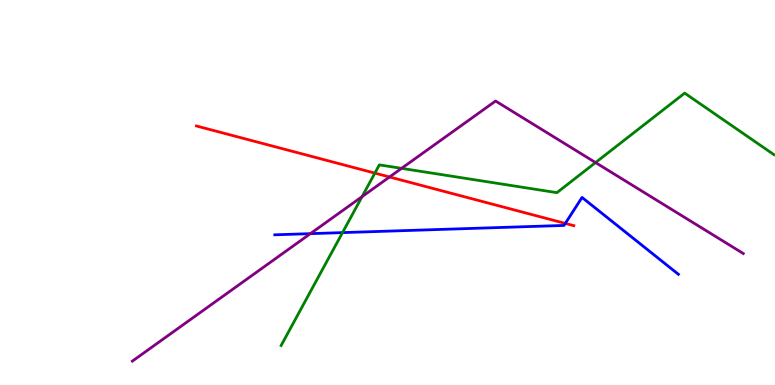[{'lines': ['blue', 'red'], 'intersections': [{'x': 7.29, 'y': 4.2}]}, {'lines': ['green', 'red'], 'intersections': [{'x': 4.84, 'y': 5.5}]}, {'lines': ['purple', 'red'], 'intersections': [{'x': 5.03, 'y': 5.4}]}, {'lines': ['blue', 'green'], 'intersections': [{'x': 4.42, 'y': 3.96}]}, {'lines': ['blue', 'purple'], 'intersections': [{'x': 4.0, 'y': 3.93}]}, {'lines': ['green', 'purple'], 'intersections': [{'x': 4.67, 'y': 4.89}, {'x': 5.18, 'y': 5.63}, {'x': 7.68, 'y': 5.78}]}]